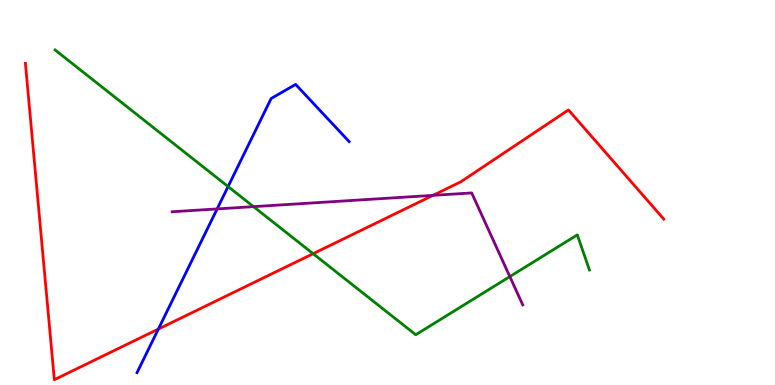[{'lines': ['blue', 'red'], 'intersections': [{'x': 2.04, 'y': 1.45}]}, {'lines': ['green', 'red'], 'intersections': [{'x': 4.04, 'y': 3.41}]}, {'lines': ['purple', 'red'], 'intersections': [{'x': 5.59, 'y': 4.93}]}, {'lines': ['blue', 'green'], 'intersections': [{'x': 2.94, 'y': 5.15}]}, {'lines': ['blue', 'purple'], 'intersections': [{'x': 2.8, 'y': 4.57}]}, {'lines': ['green', 'purple'], 'intersections': [{'x': 3.27, 'y': 4.63}, {'x': 6.58, 'y': 2.82}]}]